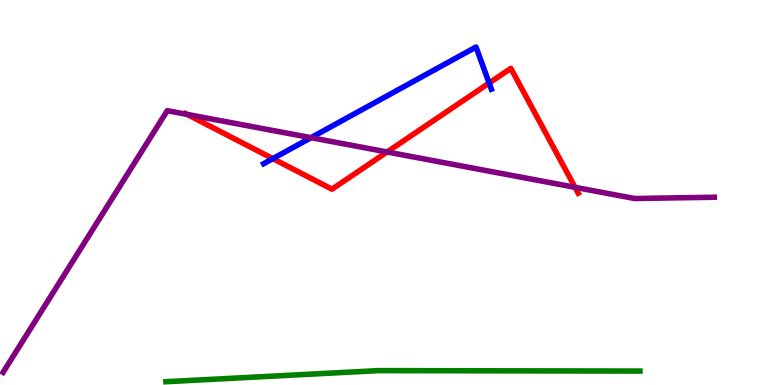[{'lines': ['blue', 'red'], 'intersections': [{'x': 3.52, 'y': 5.88}, {'x': 6.31, 'y': 7.84}]}, {'lines': ['green', 'red'], 'intersections': []}, {'lines': ['purple', 'red'], 'intersections': [{'x': 2.41, 'y': 7.03}, {'x': 4.99, 'y': 6.05}, {'x': 7.42, 'y': 5.13}]}, {'lines': ['blue', 'green'], 'intersections': []}, {'lines': ['blue', 'purple'], 'intersections': [{'x': 4.01, 'y': 6.42}]}, {'lines': ['green', 'purple'], 'intersections': []}]